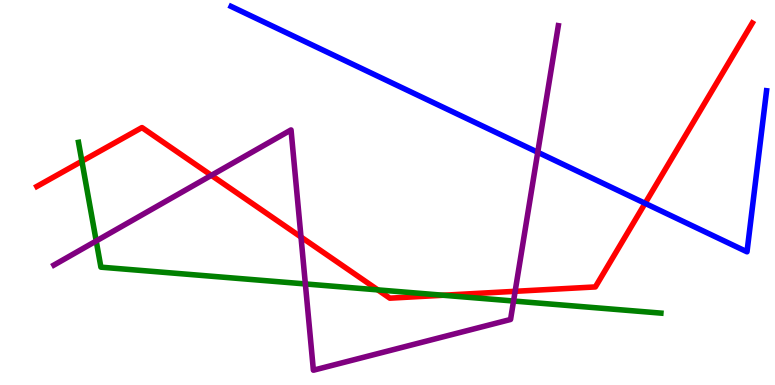[{'lines': ['blue', 'red'], 'intersections': [{'x': 8.32, 'y': 4.72}]}, {'lines': ['green', 'red'], 'intersections': [{'x': 1.06, 'y': 5.81}, {'x': 4.87, 'y': 2.47}, {'x': 5.72, 'y': 2.33}]}, {'lines': ['purple', 'red'], 'intersections': [{'x': 2.73, 'y': 5.45}, {'x': 3.88, 'y': 3.84}, {'x': 6.65, 'y': 2.43}]}, {'lines': ['blue', 'green'], 'intersections': []}, {'lines': ['blue', 'purple'], 'intersections': [{'x': 6.94, 'y': 6.04}]}, {'lines': ['green', 'purple'], 'intersections': [{'x': 1.24, 'y': 3.74}, {'x': 3.94, 'y': 2.62}, {'x': 6.63, 'y': 2.18}]}]